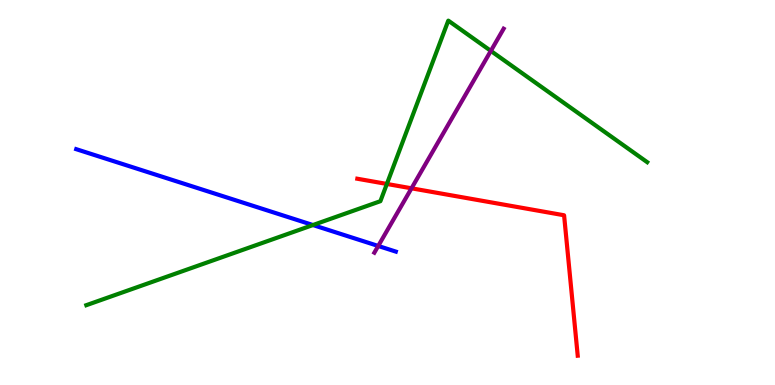[{'lines': ['blue', 'red'], 'intersections': []}, {'lines': ['green', 'red'], 'intersections': [{'x': 4.99, 'y': 5.22}]}, {'lines': ['purple', 'red'], 'intersections': [{'x': 5.31, 'y': 5.11}]}, {'lines': ['blue', 'green'], 'intersections': [{'x': 4.04, 'y': 4.15}]}, {'lines': ['blue', 'purple'], 'intersections': [{'x': 4.88, 'y': 3.61}]}, {'lines': ['green', 'purple'], 'intersections': [{'x': 6.33, 'y': 8.68}]}]